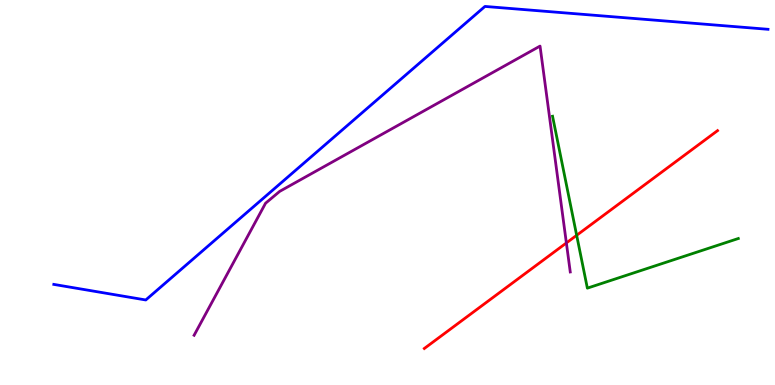[{'lines': ['blue', 'red'], 'intersections': []}, {'lines': ['green', 'red'], 'intersections': [{'x': 7.44, 'y': 3.89}]}, {'lines': ['purple', 'red'], 'intersections': [{'x': 7.31, 'y': 3.69}]}, {'lines': ['blue', 'green'], 'intersections': []}, {'lines': ['blue', 'purple'], 'intersections': []}, {'lines': ['green', 'purple'], 'intersections': []}]